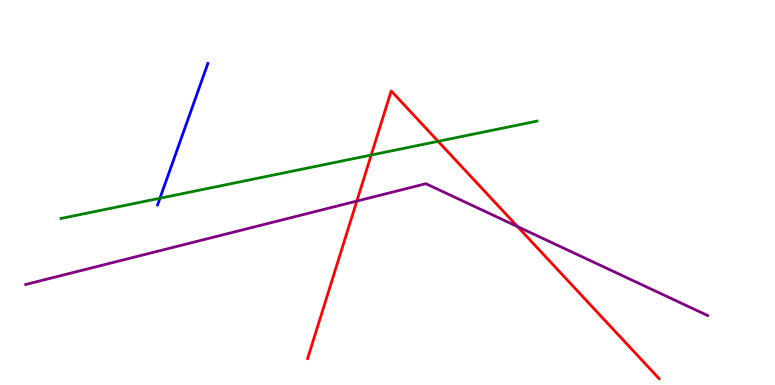[{'lines': ['blue', 'red'], 'intersections': []}, {'lines': ['green', 'red'], 'intersections': [{'x': 4.79, 'y': 5.97}, {'x': 5.65, 'y': 6.33}]}, {'lines': ['purple', 'red'], 'intersections': [{'x': 4.6, 'y': 4.78}, {'x': 6.68, 'y': 4.11}]}, {'lines': ['blue', 'green'], 'intersections': [{'x': 2.06, 'y': 4.85}]}, {'lines': ['blue', 'purple'], 'intersections': []}, {'lines': ['green', 'purple'], 'intersections': []}]